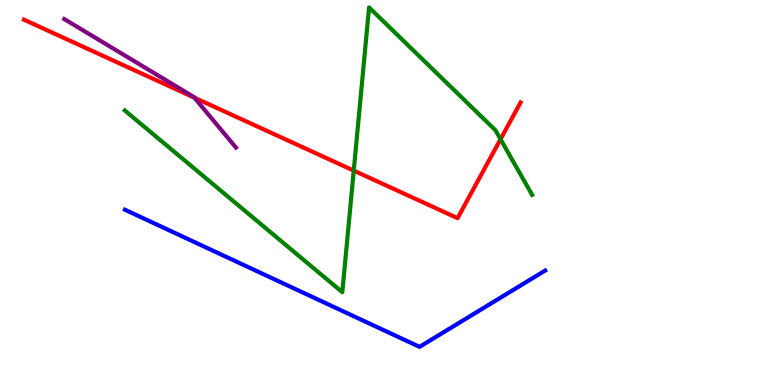[{'lines': ['blue', 'red'], 'intersections': []}, {'lines': ['green', 'red'], 'intersections': [{'x': 4.56, 'y': 5.57}, {'x': 6.46, 'y': 6.38}]}, {'lines': ['purple', 'red'], 'intersections': [{'x': 2.51, 'y': 7.46}]}, {'lines': ['blue', 'green'], 'intersections': []}, {'lines': ['blue', 'purple'], 'intersections': []}, {'lines': ['green', 'purple'], 'intersections': []}]